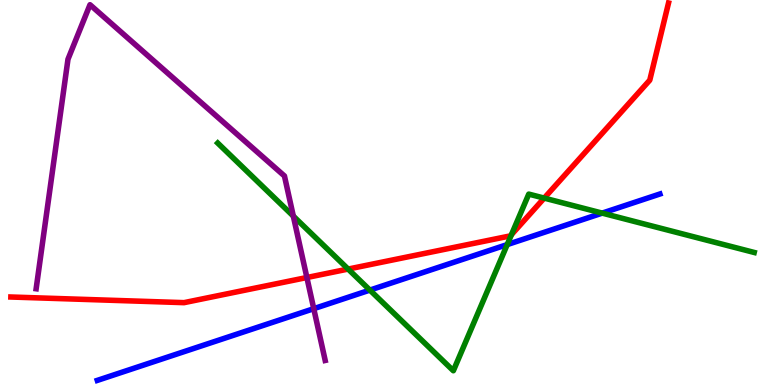[{'lines': ['blue', 'red'], 'intersections': []}, {'lines': ['green', 'red'], 'intersections': [{'x': 4.49, 'y': 3.01}, {'x': 6.6, 'y': 3.9}, {'x': 7.02, 'y': 4.85}]}, {'lines': ['purple', 'red'], 'intersections': [{'x': 3.96, 'y': 2.79}]}, {'lines': ['blue', 'green'], 'intersections': [{'x': 4.77, 'y': 2.47}, {'x': 6.54, 'y': 3.65}, {'x': 7.77, 'y': 4.46}]}, {'lines': ['blue', 'purple'], 'intersections': [{'x': 4.05, 'y': 1.98}]}, {'lines': ['green', 'purple'], 'intersections': [{'x': 3.78, 'y': 4.39}]}]